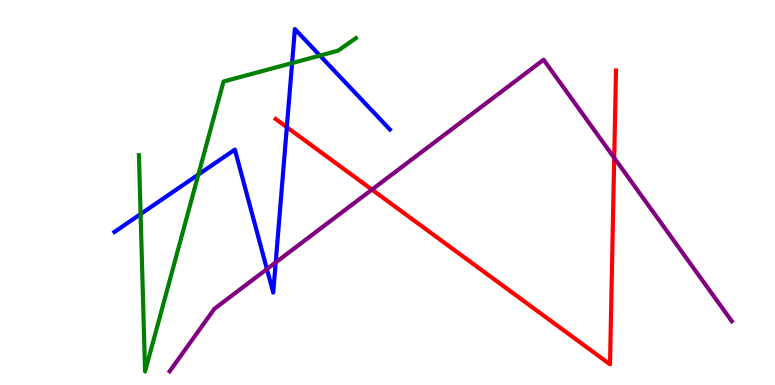[{'lines': ['blue', 'red'], 'intersections': [{'x': 3.7, 'y': 6.7}]}, {'lines': ['green', 'red'], 'intersections': []}, {'lines': ['purple', 'red'], 'intersections': [{'x': 4.8, 'y': 5.07}, {'x': 7.93, 'y': 5.9}]}, {'lines': ['blue', 'green'], 'intersections': [{'x': 1.81, 'y': 4.44}, {'x': 2.56, 'y': 5.47}, {'x': 3.77, 'y': 8.36}, {'x': 4.13, 'y': 8.56}]}, {'lines': ['blue', 'purple'], 'intersections': [{'x': 3.44, 'y': 3.01}, {'x': 3.56, 'y': 3.18}]}, {'lines': ['green', 'purple'], 'intersections': []}]